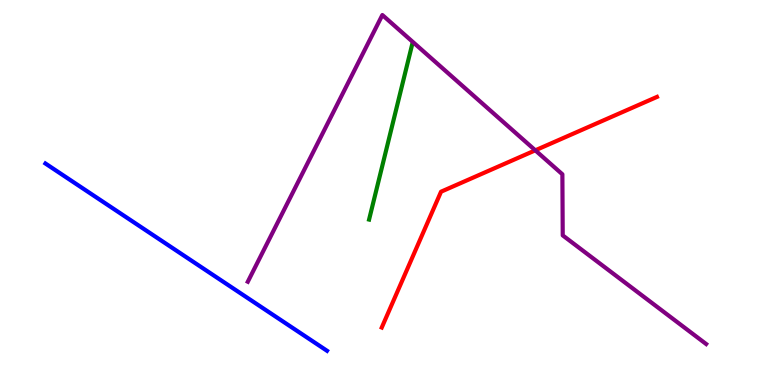[{'lines': ['blue', 'red'], 'intersections': []}, {'lines': ['green', 'red'], 'intersections': []}, {'lines': ['purple', 'red'], 'intersections': [{'x': 6.91, 'y': 6.1}]}, {'lines': ['blue', 'green'], 'intersections': []}, {'lines': ['blue', 'purple'], 'intersections': []}, {'lines': ['green', 'purple'], 'intersections': []}]